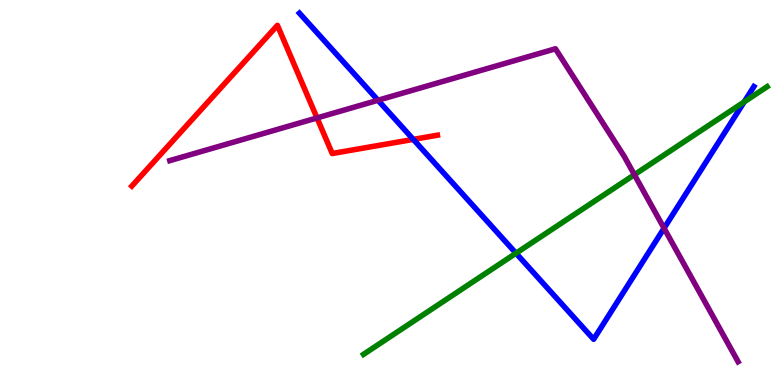[{'lines': ['blue', 'red'], 'intersections': [{'x': 5.33, 'y': 6.38}]}, {'lines': ['green', 'red'], 'intersections': []}, {'lines': ['purple', 'red'], 'intersections': [{'x': 4.09, 'y': 6.94}]}, {'lines': ['blue', 'green'], 'intersections': [{'x': 6.66, 'y': 3.42}, {'x': 9.6, 'y': 7.35}]}, {'lines': ['blue', 'purple'], 'intersections': [{'x': 4.88, 'y': 7.4}, {'x': 8.57, 'y': 4.07}]}, {'lines': ['green', 'purple'], 'intersections': [{'x': 8.19, 'y': 5.46}]}]